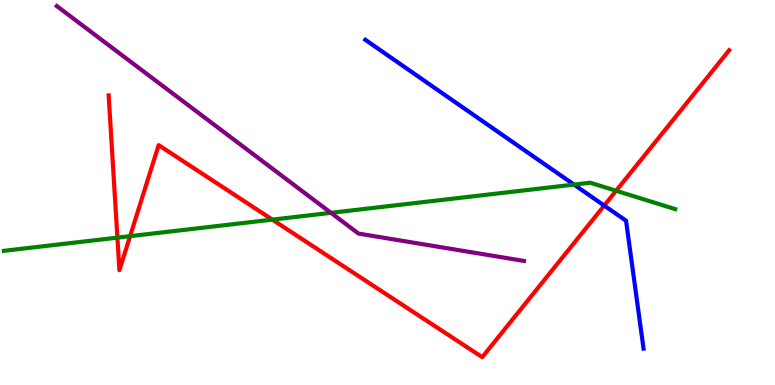[{'lines': ['blue', 'red'], 'intersections': [{'x': 7.8, 'y': 4.66}]}, {'lines': ['green', 'red'], 'intersections': [{'x': 1.51, 'y': 3.83}, {'x': 1.68, 'y': 3.87}, {'x': 3.51, 'y': 4.3}, {'x': 7.95, 'y': 5.04}]}, {'lines': ['purple', 'red'], 'intersections': []}, {'lines': ['blue', 'green'], 'intersections': [{'x': 7.41, 'y': 5.21}]}, {'lines': ['blue', 'purple'], 'intersections': []}, {'lines': ['green', 'purple'], 'intersections': [{'x': 4.27, 'y': 4.47}]}]